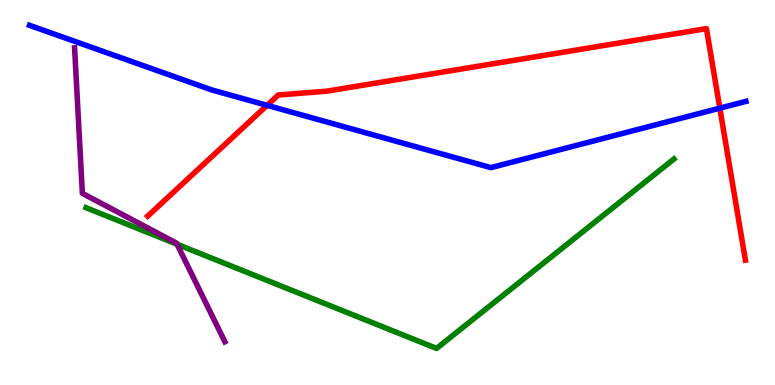[{'lines': ['blue', 'red'], 'intersections': [{'x': 3.45, 'y': 7.26}, {'x': 9.29, 'y': 7.19}]}, {'lines': ['green', 'red'], 'intersections': []}, {'lines': ['purple', 'red'], 'intersections': []}, {'lines': ['blue', 'green'], 'intersections': []}, {'lines': ['blue', 'purple'], 'intersections': []}, {'lines': ['green', 'purple'], 'intersections': [{'x': 2.28, 'y': 3.66}]}]